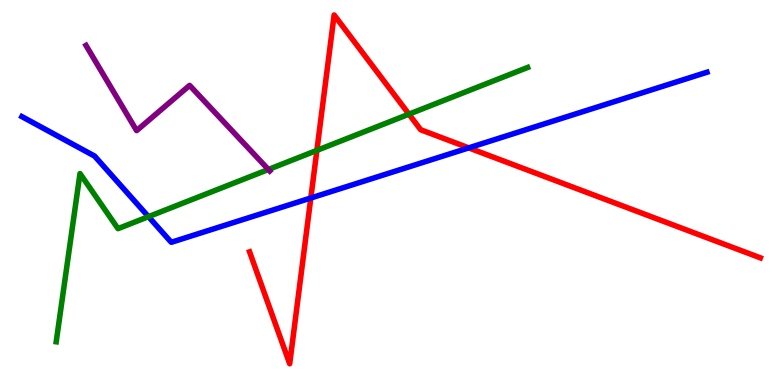[{'lines': ['blue', 'red'], 'intersections': [{'x': 4.01, 'y': 4.86}, {'x': 6.05, 'y': 6.16}]}, {'lines': ['green', 'red'], 'intersections': [{'x': 4.09, 'y': 6.09}, {'x': 5.28, 'y': 7.03}]}, {'lines': ['purple', 'red'], 'intersections': []}, {'lines': ['blue', 'green'], 'intersections': [{'x': 1.92, 'y': 4.37}]}, {'lines': ['blue', 'purple'], 'intersections': []}, {'lines': ['green', 'purple'], 'intersections': [{'x': 3.46, 'y': 5.6}]}]